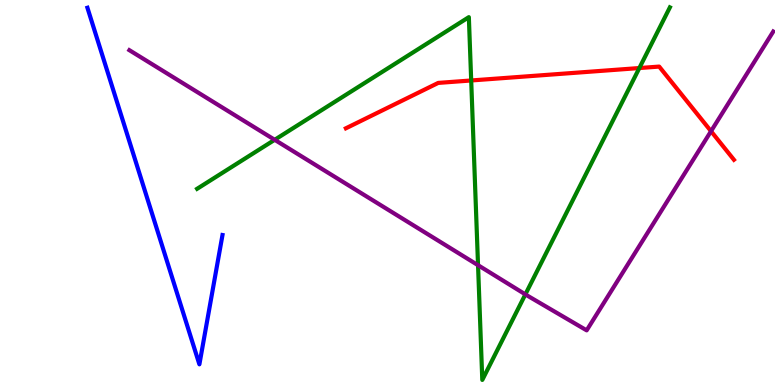[{'lines': ['blue', 'red'], 'intersections': []}, {'lines': ['green', 'red'], 'intersections': [{'x': 6.08, 'y': 7.91}, {'x': 8.25, 'y': 8.23}]}, {'lines': ['purple', 'red'], 'intersections': [{'x': 9.17, 'y': 6.59}]}, {'lines': ['blue', 'green'], 'intersections': []}, {'lines': ['blue', 'purple'], 'intersections': []}, {'lines': ['green', 'purple'], 'intersections': [{'x': 3.54, 'y': 6.37}, {'x': 6.17, 'y': 3.11}, {'x': 6.78, 'y': 2.35}]}]